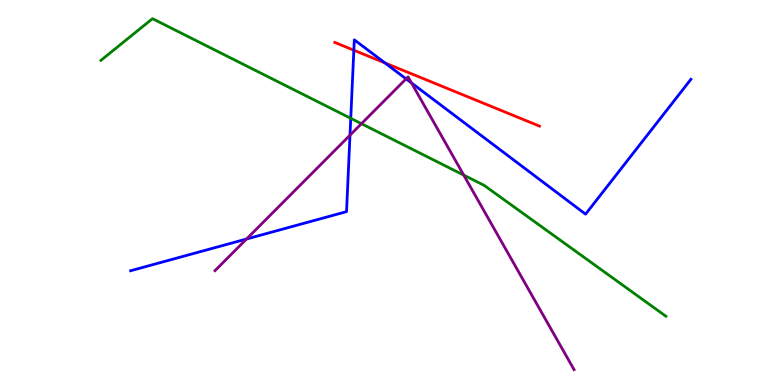[{'lines': ['blue', 'red'], 'intersections': [{'x': 4.57, 'y': 8.7}, {'x': 4.97, 'y': 8.37}]}, {'lines': ['green', 'red'], 'intersections': []}, {'lines': ['purple', 'red'], 'intersections': []}, {'lines': ['blue', 'green'], 'intersections': [{'x': 4.53, 'y': 6.93}]}, {'lines': ['blue', 'purple'], 'intersections': [{'x': 3.18, 'y': 3.79}, {'x': 4.52, 'y': 6.49}, {'x': 5.24, 'y': 7.95}, {'x': 5.31, 'y': 7.85}]}, {'lines': ['green', 'purple'], 'intersections': [{'x': 4.66, 'y': 6.79}, {'x': 5.98, 'y': 5.45}]}]